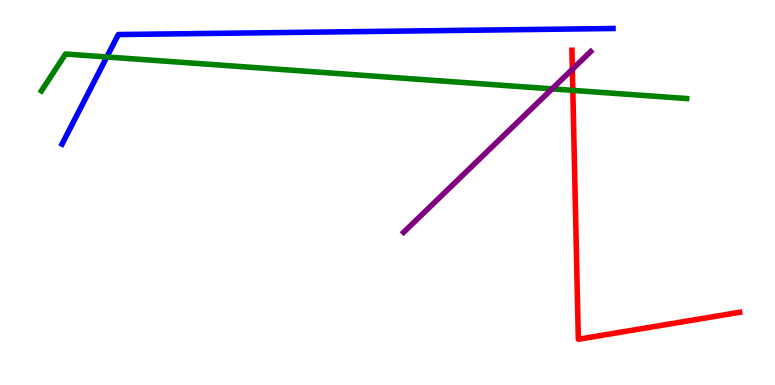[{'lines': ['blue', 'red'], 'intersections': []}, {'lines': ['green', 'red'], 'intersections': [{'x': 7.39, 'y': 7.65}]}, {'lines': ['purple', 'red'], 'intersections': [{'x': 7.39, 'y': 8.2}]}, {'lines': ['blue', 'green'], 'intersections': [{'x': 1.38, 'y': 8.52}]}, {'lines': ['blue', 'purple'], 'intersections': []}, {'lines': ['green', 'purple'], 'intersections': [{'x': 7.12, 'y': 7.69}]}]